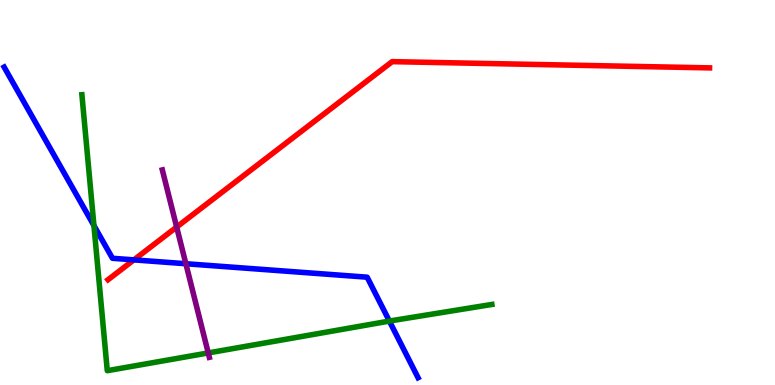[{'lines': ['blue', 'red'], 'intersections': [{'x': 1.73, 'y': 3.25}]}, {'lines': ['green', 'red'], 'intersections': []}, {'lines': ['purple', 'red'], 'intersections': [{'x': 2.28, 'y': 4.1}]}, {'lines': ['blue', 'green'], 'intersections': [{'x': 1.21, 'y': 4.14}, {'x': 5.02, 'y': 1.66}]}, {'lines': ['blue', 'purple'], 'intersections': [{'x': 2.4, 'y': 3.15}]}, {'lines': ['green', 'purple'], 'intersections': [{'x': 2.69, 'y': 0.833}]}]